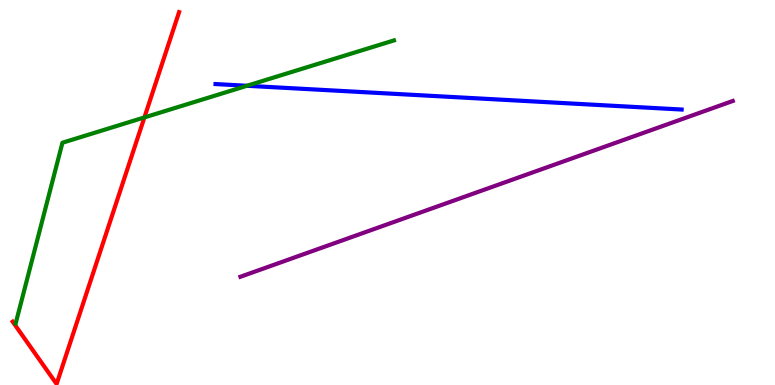[{'lines': ['blue', 'red'], 'intersections': []}, {'lines': ['green', 'red'], 'intersections': [{'x': 1.86, 'y': 6.95}]}, {'lines': ['purple', 'red'], 'intersections': []}, {'lines': ['blue', 'green'], 'intersections': [{'x': 3.19, 'y': 7.77}]}, {'lines': ['blue', 'purple'], 'intersections': []}, {'lines': ['green', 'purple'], 'intersections': []}]